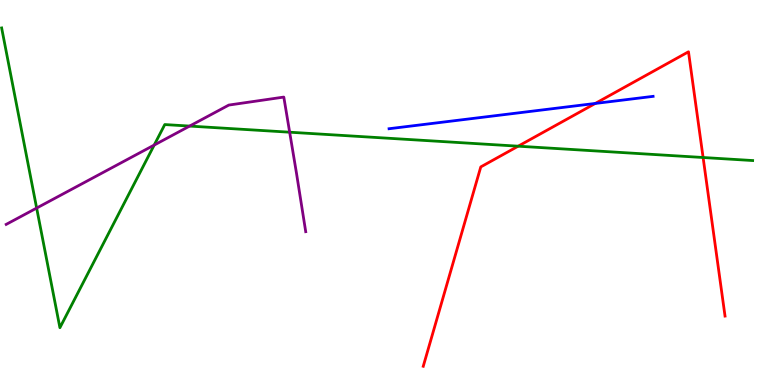[{'lines': ['blue', 'red'], 'intersections': [{'x': 7.68, 'y': 7.31}]}, {'lines': ['green', 'red'], 'intersections': [{'x': 6.69, 'y': 6.2}, {'x': 9.07, 'y': 5.91}]}, {'lines': ['purple', 'red'], 'intersections': []}, {'lines': ['blue', 'green'], 'intersections': []}, {'lines': ['blue', 'purple'], 'intersections': []}, {'lines': ['green', 'purple'], 'intersections': [{'x': 0.473, 'y': 4.6}, {'x': 1.99, 'y': 6.23}, {'x': 2.45, 'y': 6.73}, {'x': 3.74, 'y': 6.57}]}]